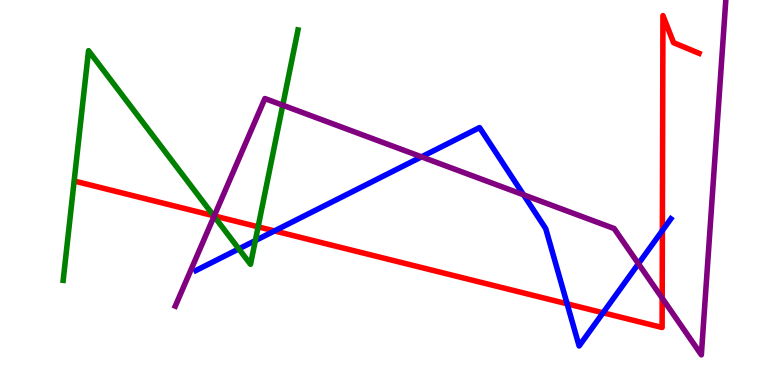[{'lines': ['blue', 'red'], 'intersections': [{'x': 3.54, 'y': 4.0}, {'x': 7.32, 'y': 2.11}, {'x': 7.78, 'y': 1.88}, {'x': 8.55, 'y': 4.01}]}, {'lines': ['green', 'red'], 'intersections': [{'x': 2.76, 'y': 4.4}, {'x': 3.33, 'y': 4.11}]}, {'lines': ['purple', 'red'], 'intersections': [{'x': 2.76, 'y': 4.39}, {'x': 8.54, 'y': 2.26}]}, {'lines': ['blue', 'green'], 'intersections': [{'x': 3.08, 'y': 3.54}, {'x': 3.29, 'y': 3.75}]}, {'lines': ['blue', 'purple'], 'intersections': [{'x': 5.44, 'y': 5.93}, {'x': 6.76, 'y': 4.94}, {'x': 8.24, 'y': 3.15}]}, {'lines': ['green', 'purple'], 'intersections': [{'x': 2.76, 'y': 4.38}, {'x': 3.65, 'y': 7.27}]}]